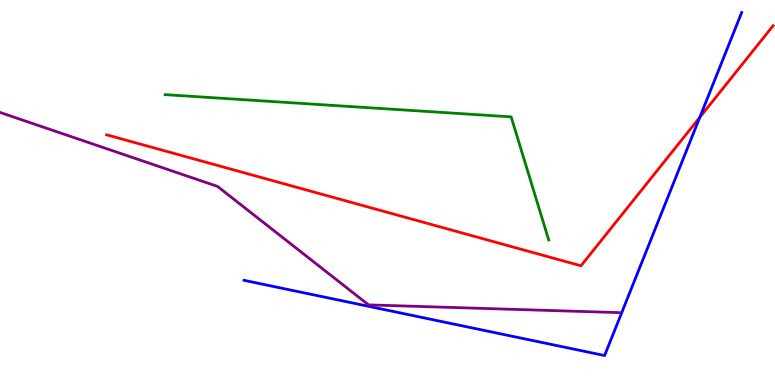[{'lines': ['blue', 'red'], 'intersections': [{'x': 9.03, 'y': 6.95}]}, {'lines': ['green', 'red'], 'intersections': []}, {'lines': ['purple', 'red'], 'intersections': []}, {'lines': ['blue', 'green'], 'intersections': []}, {'lines': ['blue', 'purple'], 'intersections': []}, {'lines': ['green', 'purple'], 'intersections': []}]